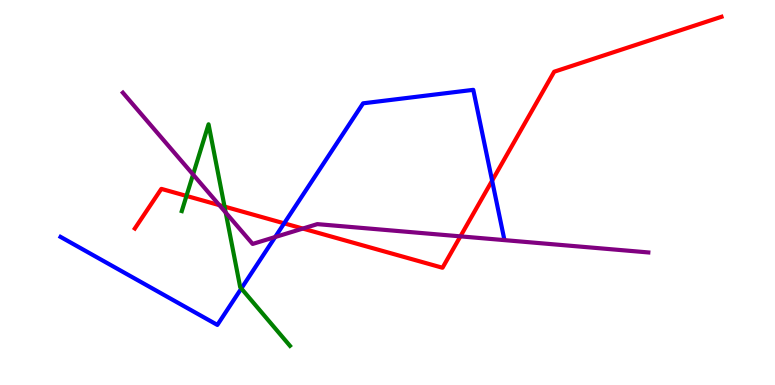[{'lines': ['blue', 'red'], 'intersections': [{'x': 3.67, 'y': 4.2}, {'x': 6.35, 'y': 5.31}]}, {'lines': ['green', 'red'], 'intersections': [{'x': 2.41, 'y': 4.91}, {'x': 2.9, 'y': 4.63}]}, {'lines': ['purple', 'red'], 'intersections': [{'x': 2.83, 'y': 4.67}, {'x': 3.91, 'y': 4.06}, {'x': 5.94, 'y': 3.86}]}, {'lines': ['blue', 'green'], 'intersections': [{'x': 3.11, 'y': 2.51}]}, {'lines': ['blue', 'purple'], 'intersections': [{'x': 3.55, 'y': 3.84}]}, {'lines': ['green', 'purple'], 'intersections': [{'x': 2.49, 'y': 5.47}, {'x': 2.91, 'y': 4.48}]}]